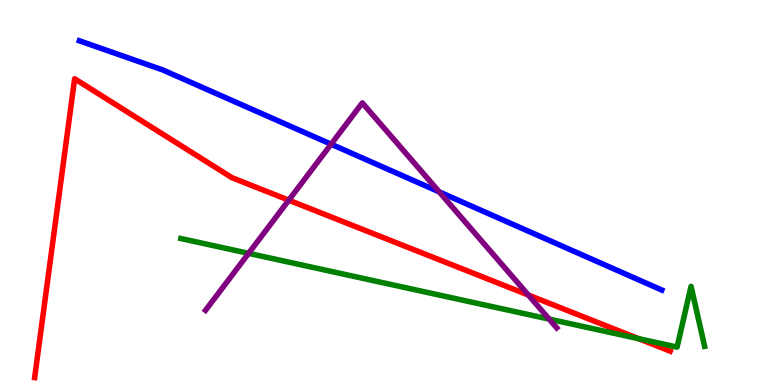[{'lines': ['blue', 'red'], 'intersections': []}, {'lines': ['green', 'red'], 'intersections': [{'x': 8.24, 'y': 1.2}]}, {'lines': ['purple', 'red'], 'intersections': [{'x': 3.73, 'y': 4.8}, {'x': 6.82, 'y': 2.34}]}, {'lines': ['blue', 'green'], 'intersections': []}, {'lines': ['blue', 'purple'], 'intersections': [{'x': 4.27, 'y': 6.25}, {'x': 5.67, 'y': 5.02}]}, {'lines': ['green', 'purple'], 'intersections': [{'x': 3.21, 'y': 3.42}, {'x': 7.09, 'y': 1.71}]}]